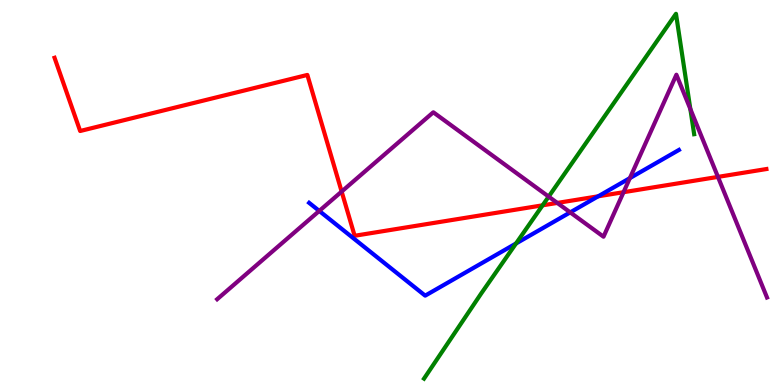[{'lines': ['blue', 'red'], 'intersections': [{'x': 7.72, 'y': 4.9}]}, {'lines': ['green', 'red'], 'intersections': [{'x': 7.0, 'y': 4.67}]}, {'lines': ['purple', 'red'], 'intersections': [{'x': 4.41, 'y': 5.02}, {'x': 7.19, 'y': 4.73}, {'x': 8.05, 'y': 5.01}, {'x': 9.26, 'y': 5.41}]}, {'lines': ['blue', 'green'], 'intersections': [{'x': 6.66, 'y': 3.68}]}, {'lines': ['blue', 'purple'], 'intersections': [{'x': 4.12, 'y': 4.52}, {'x': 7.36, 'y': 4.48}, {'x': 8.13, 'y': 5.37}]}, {'lines': ['green', 'purple'], 'intersections': [{'x': 7.08, 'y': 4.89}, {'x': 8.91, 'y': 7.17}]}]